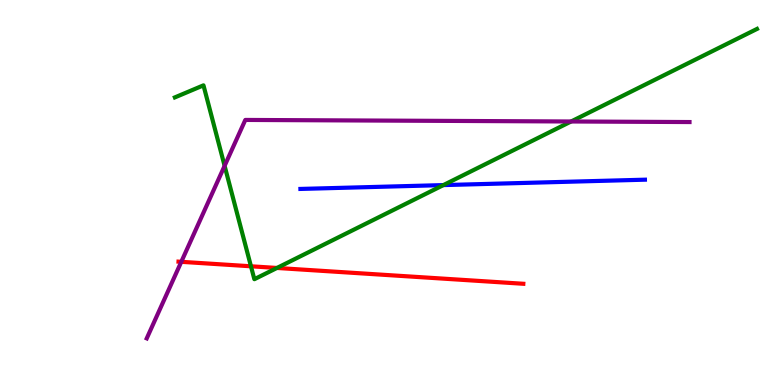[{'lines': ['blue', 'red'], 'intersections': []}, {'lines': ['green', 'red'], 'intersections': [{'x': 3.24, 'y': 3.08}, {'x': 3.57, 'y': 3.04}]}, {'lines': ['purple', 'red'], 'intersections': [{'x': 2.34, 'y': 3.2}]}, {'lines': ['blue', 'green'], 'intersections': [{'x': 5.72, 'y': 5.19}]}, {'lines': ['blue', 'purple'], 'intersections': []}, {'lines': ['green', 'purple'], 'intersections': [{'x': 2.9, 'y': 5.69}, {'x': 7.37, 'y': 6.84}]}]